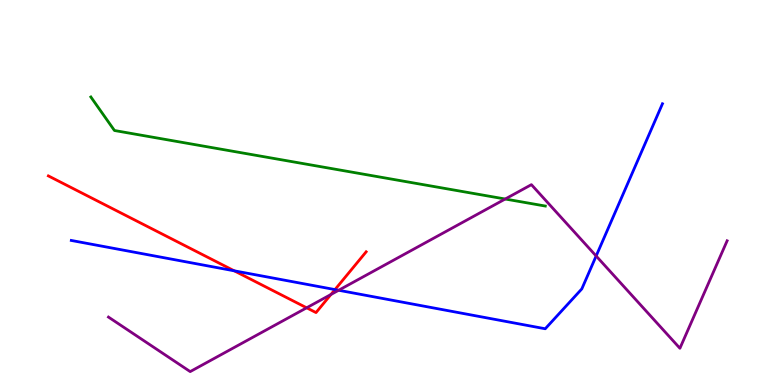[{'lines': ['blue', 'red'], 'intersections': [{'x': 3.02, 'y': 2.97}, {'x': 4.32, 'y': 2.48}]}, {'lines': ['green', 'red'], 'intersections': []}, {'lines': ['purple', 'red'], 'intersections': [{'x': 3.96, 'y': 2.01}, {'x': 4.27, 'y': 2.35}]}, {'lines': ['blue', 'green'], 'intersections': []}, {'lines': ['blue', 'purple'], 'intersections': [{'x': 4.37, 'y': 2.46}, {'x': 7.69, 'y': 3.35}]}, {'lines': ['green', 'purple'], 'intersections': [{'x': 6.52, 'y': 4.83}]}]